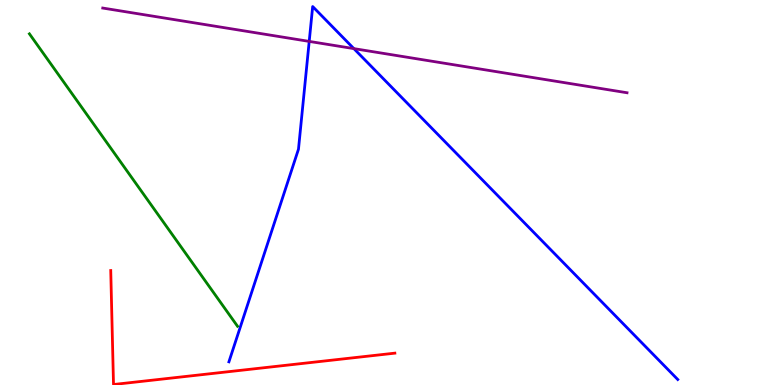[{'lines': ['blue', 'red'], 'intersections': []}, {'lines': ['green', 'red'], 'intersections': []}, {'lines': ['purple', 'red'], 'intersections': []}, {'lines': ['blue', 'green'], 'intersections': []}, {'lines': ['blue', 'purple'], 'intersections': [{'x': 3.99, 'y': 8.92}, {'x': 4.57, 'y': 8.74}]}, {'lines': ['green', 'purple'], 'intersections': []}]